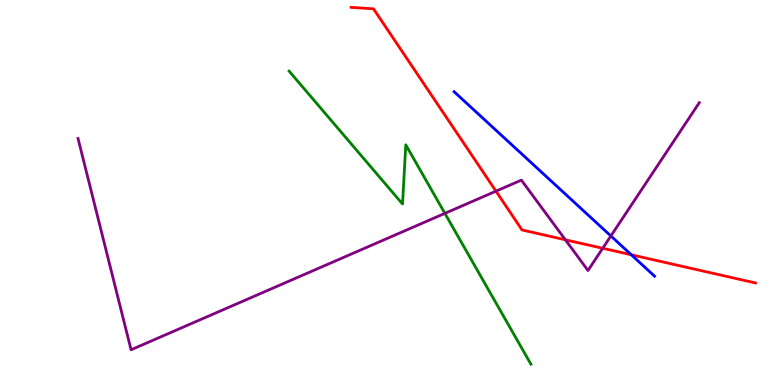[{'lines': ['blue', 'red'], 'intersections': [{'x': 8.15, 'y': 3.38}]}, {'lines': ['green', 'red'], 'intersections': []}, {'lines': ['purple', 'red'], 'intersections': [{'x': 6.4, 'y': 5.03}, {'x': 7.3, 'y': 3.77}, {'x': 7.78, 'y': 3.55}]}, {'lines': ['blue', 'green'], 'intersections': []}, {'lines': ['blue', 'purple'], 'intersections': [{'x': 7.88, 'y': 3.87}]}, {'lines': ['green', 'purple'], 'intersections': [{'x': 5.74, 'y': 4.46}]}]